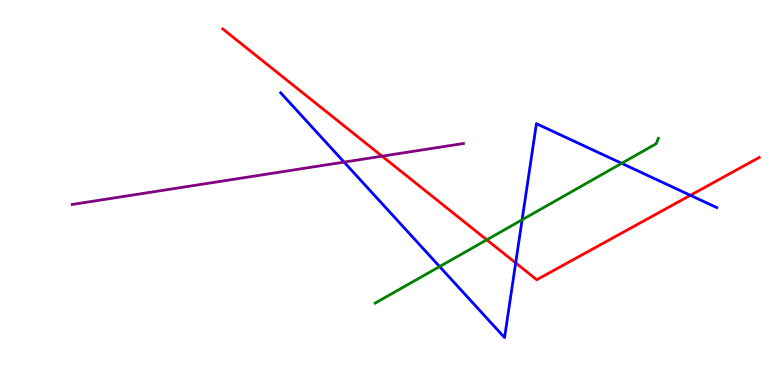[{'lines': ['blue', 'red'], 'intersections': [{'x': 6.65, 'y': 3.17}, {'x': 8.91, 'y': 4.93}]}, {'lines': ['green', 'red'], 'intersections': [{'x': 6.28, 'y': 3.77}]}, {'lines': ['purple', 'red'], 'intersections': [{'x': 4.93, 'y': 5.94}]}, {'lines': ['blue', 'green'], 'intersections': [{'x': 5.67, 'y': 3.08}, {'x': 6.74, 'y': 4.29}, {'x': 8.02, 'y': 5.76}]}, {'lines': ['blue', 'purple'], 'intersections': [{'x': 4.44, 'y': 5.79}]}, {'lines': ['green', 'purple'], 'intersections': []}]